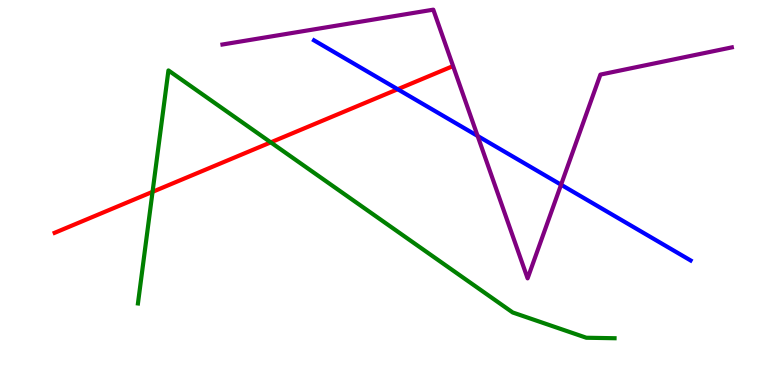[{'lines': ['blue', 'red'], 'intersections': [{'x': 5.13, 'y': 7.68}]}, {'lines': ['green', 'red'], 'intersections': [{'x': 1.97, 'y': 5.02}, {'x': 3.49, 'y': 6.3}]}, {'lines': ['purple', 'red'], 'intersections': []}, {'lines': ['blue', 'green'], 'intersections': []}, {'lines': ['blue', 'purple'], 'intersections': [{'x': 6.16, 'y': 6.47}, {'x': 7.24, 'y': 5.2}]}, {'lines': ['green', 'purple'], 'intersections': []}]